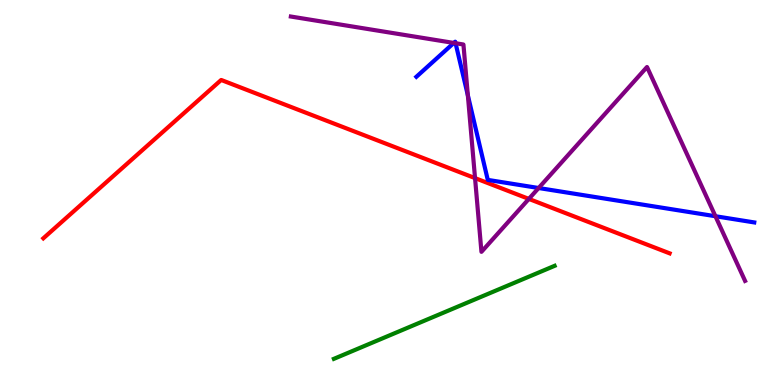[{'lines': ['blue', 'red'], 'intersections': []}, {'lines': ['green', 'red'], 'intersections': []}, {'lines': ['purple', 'red'], 'intersections': [{'x': 6.13, 'y': 5.37}, {'x': 6.82, 'y': 4.83}]}, {'lines': ['blue', 'green'], 'intersections': []}, {'lines': ['blue', 'purple'], 'intersections': [{'x': 5.86, 'y': 8.88}, {'x': 5.88, 'y': 8.88}, {'x': 6.04, 'y': 7.52}, {'x': 6.95, 'y': 5.12}, {'x': 9.23, 'y': 4.38}]}, {'lines': ['green', 'purple'], 'intersections': []}]